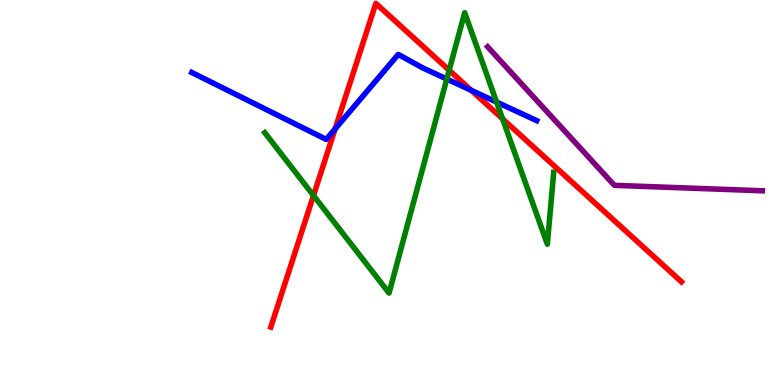[{'lines': ['blue', 'red'], 'intersections': [{'x': 4.32, 'y': 6.65}, {'x': 6.08, 'y': 7.65}]}, {'lines': ['green', 'red'], 'intersections': [{'x': 4.05, 'y': 4.92}, {'x': 5.8, 'y': 8.18}, {'x': 6.48, 'y': 6.91}]}, {'lines': ['purple', 'red'], 'intersections': []}, {'lines': ['blue', 'green'], 'intersections': [{'x': 5.77, 'y': 7.95}, {'x': 6.41, 'y': 7.35}]}, {'lines': ['blue', 'purple'], 'intersections': []}, {'lines': ['green', 'purple'], 'intersections': []}]